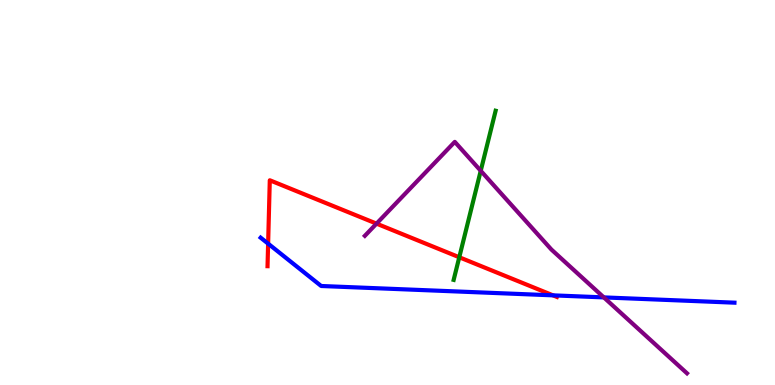[{'lines': ['blue', 'red'], 'intersections': [{'x': 3.46, 'y': 3.67}, {'x': 7.14, 'y': 2.33}]}, {'lines': ['green', 'red'], 'intersections': [{'x': 5.93, 'y': 3.32}]}, {'lines': ['purple', 'red'], 'intersections': [{'x': 4.86, 'y': 4.19}]}, {'lines': ['blue', 'green'], 'intersections': []}, {'lines': ['blue', 'purple'], 'intersections': [{'x': 7.79, 'y': 2.28}]}, {'lines': ['green', 'purple'], 'intersections': [{'x': 6.2, 'y': 5.56}]}]